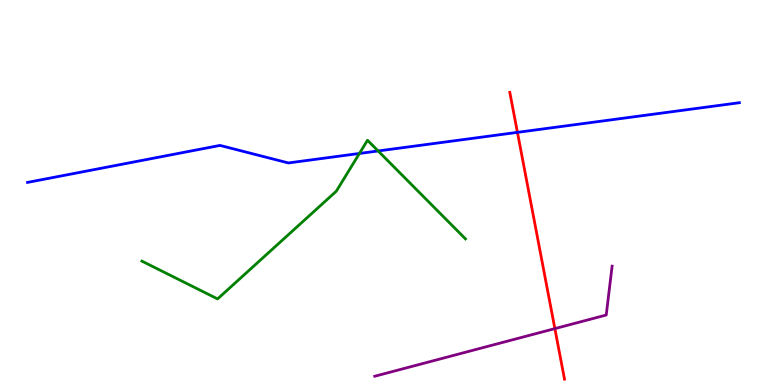[{'lines': ['blue', 'red'], 'intersections': [{'x': 6.68, 'y': 6.56}]}, {'lines': ['green', 'red'], 'intersections': []}, {'lines': ['purple', 'red'], 'intersections': [{'x': 7.16, 'y': 1.46}]}, {'lines': ['blue', 'green'], 'intersections': [{'x': 4.64, 'y': 6.01}, {'x': 4.88, 'y': 6.08}]}, {'lines': ['blue', 'purple'], 'intersections': []}, {'lines': ['green', 'purple'], 'intersections': []}]